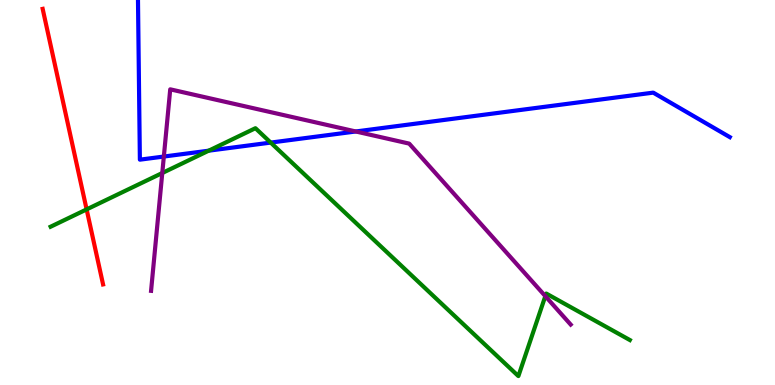[{'lines': ['blue', 'red'], 'intersections': []}, {'lines': ['green', 'red'], 'intersections': [{'x': 1.12, 'y': 4.56}]}, {'lines': ['purple', 'red'], 'intersections': []}, {'lines': ['blue', 'green'], 'intersections': [{'x': 2.69, 'y': 6.09}, {'x': 3.49, 'y': 6.3}]}, {'lines': ['blue', 'purple'], 'intersections': [{'x': 2.11, 'y': 5.93}, {'x': 4.59, 'y': 6.58}]}, {'lines': ['green', 'purple'], 'intersections': [{'x': 2.09, 'y': 5.51}, {'x': 7.04, 'y': 2.31}]}]